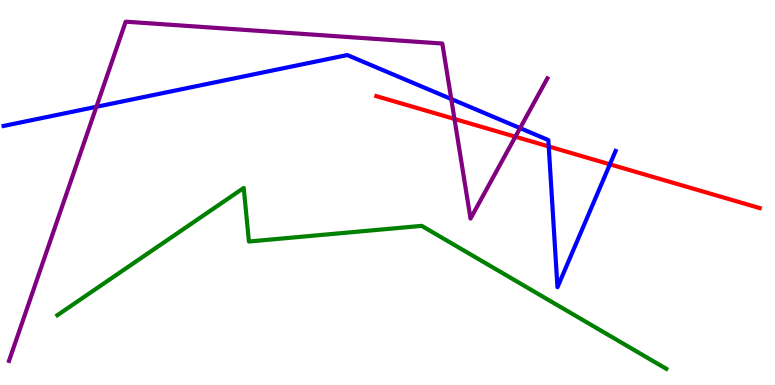[{'lines': ['blue', 'red'], 'intersections': [{'x': 7.08, 'y': 6.2}, {'x': 7.87, 'y': 5.73}]}, {'lines': ['green', 'red'], 'intersections': []}, {'lines': ['purple', 'red'], 'intersections': [{'x': 5.86, 'y': 6.91}, {'x': 6.65, 'y': 6.45}]}, {'lines': ['blue', 'green'], 'intersections': []}, {'lines': ['blue', 'purple'], 'intersections': [{'x': 1.24, 'y': 7.23}, {'x': 5.82, 'y': 7.43}, {'x': 6.71, 'y': 6.67}]}, {'lines': ['green', 'purple'], 'intersections': []}]